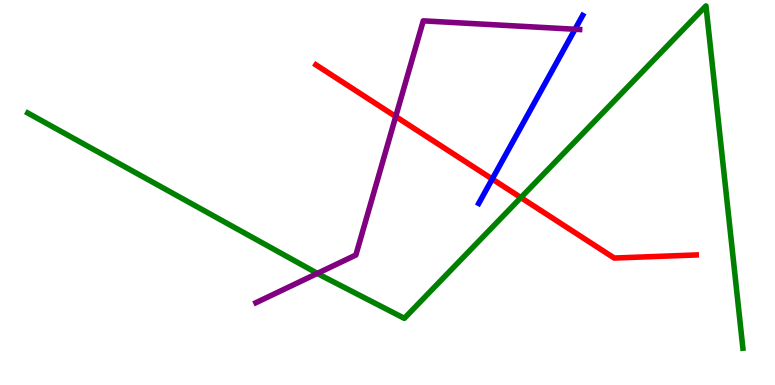[{'lines': ['blue', 'red'], 'intersections': [{'x': 6.35, 'y': 5.35}]}, {'lines': ['green', 'red'], 'intersections': [{'x': 6.72, 'y': 4.87}]}, {'lines': ['purple', 'red'], 'intersections': [{'x': 5.11, 'y': 6.97}]}, {'lines': ['blue', 'green'], 'intersections': []}, {'lines': ['blue', 'purple'], 'intersections': [{'x': 7.42, 'y': 9.24}]}, {'lines': ['green', 'purple'], 'intersections': [{'x': 4.1, 'y': 2.9}]}]